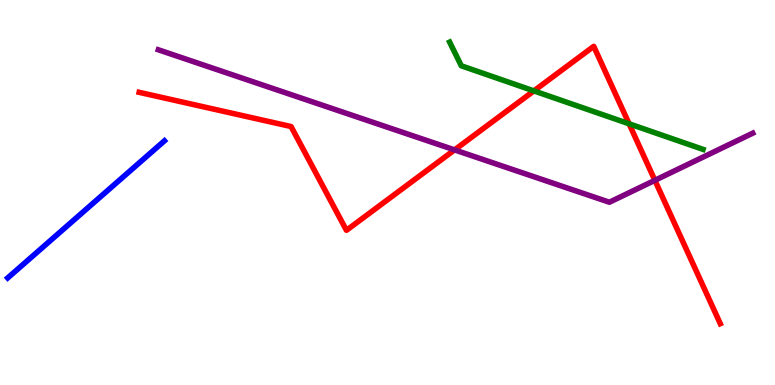[{'lines': ['blue', 'red'], 'intersections': []}, {'lines': ['green', 'red'], 'intersections': [{'x': 6.89, 'y': 7.64}, {'x': 8.12, 'y': 6.78}]}, {'lines': ['purple', 'red'], 'intersections': [{'x': 5.87, 'y': 6.11}, {'x': 8.45, 'y': 5.32}]}, {'lines': ['blue', 'green'], 'intersections': []}, {'lines': ['blue', 'purple'], 'intersections': []}, {'lines': ['green', 'purple'], 'intersections': []}]